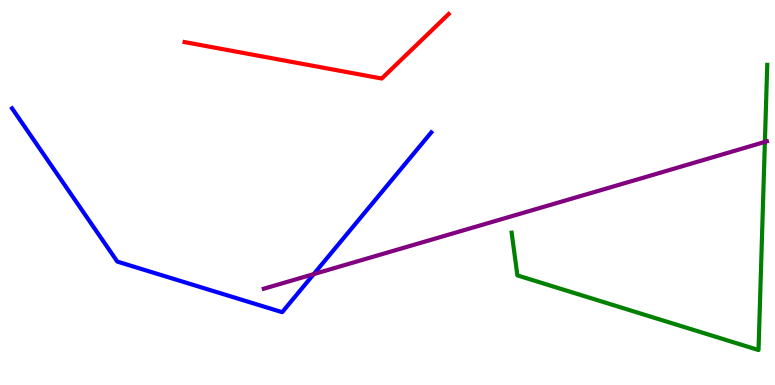[{'lines': ['blue', 'red'], 'intersections': []}, {'lines': ['green', 'red'], 'intersections': []}, {'lines': ['purple', 'red'], 'intersections': []}, {'lines': ['blue', 'green'], 'intersections': []}, {'lines': ['blue', 'purple'], 'intersections': [{'x': 4.05, 'y': 2.88}]}, {'lines': ['green', 'purple'], 'intersections': [{'x': 9.87, 'y': 6.31}]}]